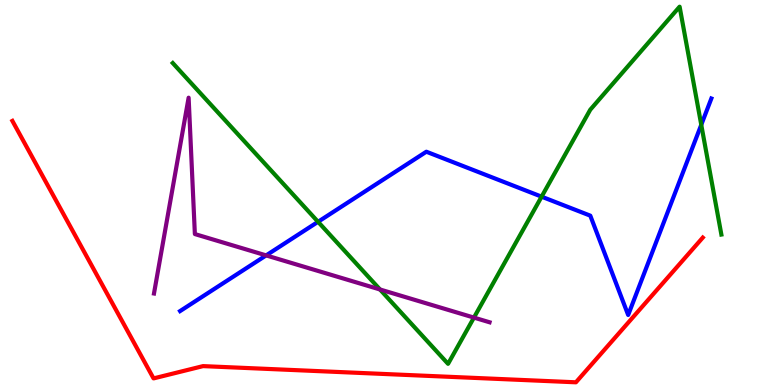[{'lines': ['blue', 'red'], 'intersections': []}, {'lines': ['green', 'red'], 'intersections': []}, {'lines': ['purple', 'red'], 'intersections': []}, {'lines': ['blue', 'green'], 'intersections': [{'x': 4.1, 'y': 4.24}, {'x': 6.99, 'y': 4.89}, {'x': 9.05, 'y': 6.76}]}, {'lines': ['blue', 'purple'], 'intersections': [{'x': 3.43, 'y': 3.37}]}, {'lines': ['green', 'purple'], 'intersections': [{'x': 4.9, 'y': 2.48}, {'x': 6.12, 'y': 1.75}]}]